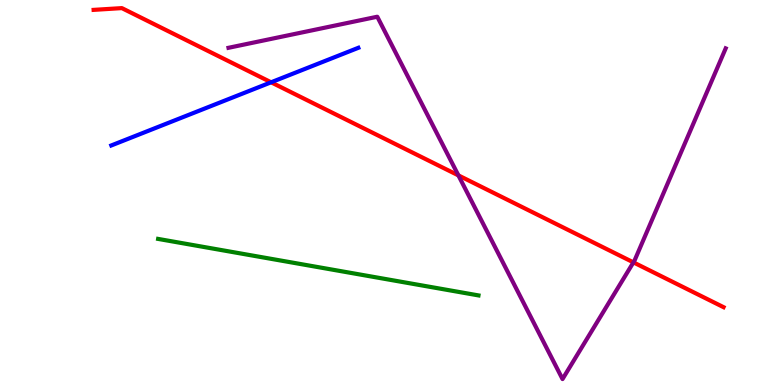[{'lines': ['blue', 'red'], 'intersections': [{'x': 3.5, 'y': 7.86}]}, {'lines': ['green', 'red'], 'intersections': []}, {'lines': ['purple', 'red'], 'intersections': [{'x': 5.91, 'y': 5.44}, {'x': 8.17, 'y': 3.19}]}, {'lines': ['blue', 'green'], 'intersections': []}, {'lines': ['blue', 'purple'], 'intersections': []}, {'lines': ['green', 'purple'], 'intersections': []}]